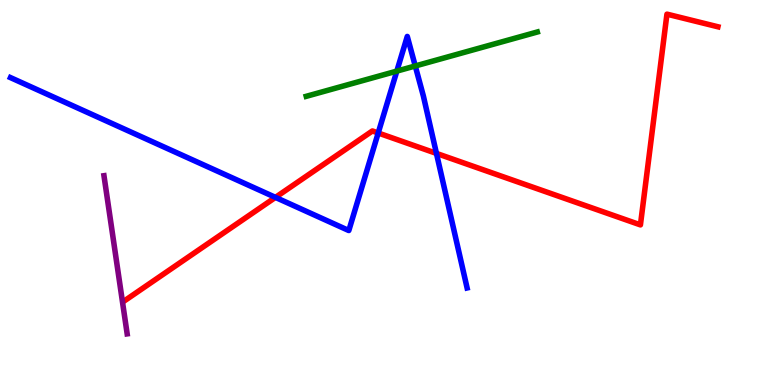[{'lines': ['blue', 'red'], 'intersections': [{'x': 3.55, 'y': 4.87}, {'x': 4.88, 'y': 6.55}, {'x': 5.63, 'y': 6.02}]}, {'lines': ['green', 'red'], 'intersections': []}, {'lines': ['purple', 'red'], 'intersections': []}, {'lines': ['blue', 'green'], 'intersections': [{'x': 5.12, 'y': 8.15}, {'x': 5.36, 'y': 8.29}]}, {'lines': ['blue', 'purple'], 'intersections': []}, {'lines': ['green', 'purple'], 'intersections': []}]